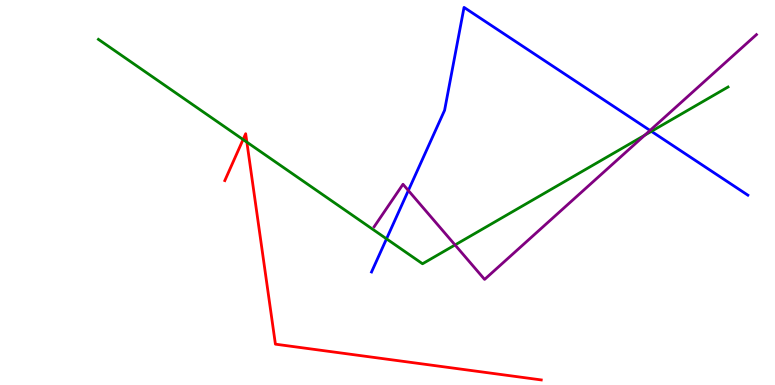[{'lines': ['blue', 'red'], 'intersections': []}, {'lines': ['green', 'red'], 'intersections': [{'x': 3.14, 'y': 6.38}, {'x': 3.19, 'y': 6.31}]}, {'lines': ['purple', 'red'], 'intersections': []}, {'lines': ['blue', 'green'], 'intersections': [{'x': 4.99, 'y': 3.8}, {'x': 8.41, 'y': 6.59}]}, {'lines': ['blue', 'purple'], 'intersections': [{'x': 5.27, 'y': 5.05}, {'x': 8.39, 'y': 6.61}]}, {'lines': ['green', 'purple'], 'intersections': [{'x': 5.87, 'y': 3.64}, {'x': 8.32, 'y': 6.49}]}]